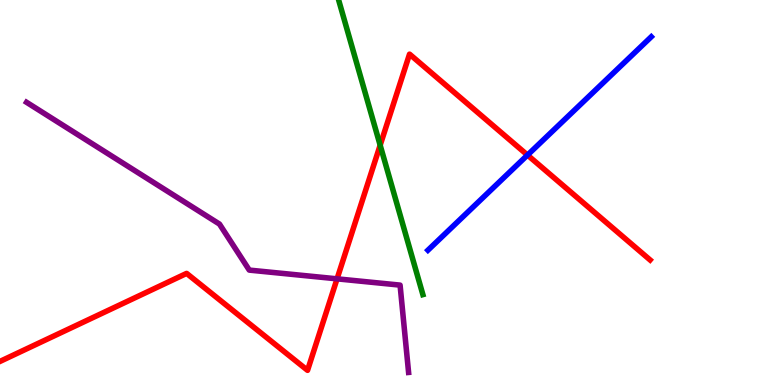[{'lines': ['blue', 'red'], 'intersections': [{'x': 6.81, 'y': 5.97}]}, {'lines': ['green', 'red'], 'intersections': [{'x': 4.91, 'y': 6.23}]}, {'lines': ['purple', 'red'], 'intersections': [{'x': 4.35, 'y': 2.76}]}, {'lines': ['blue', 'green'], 'intersections': []}, {'lines': ['blue', 'purple'], 'intersections': []}, {'lines': ['green', 'purple'], 'intersections': []}]